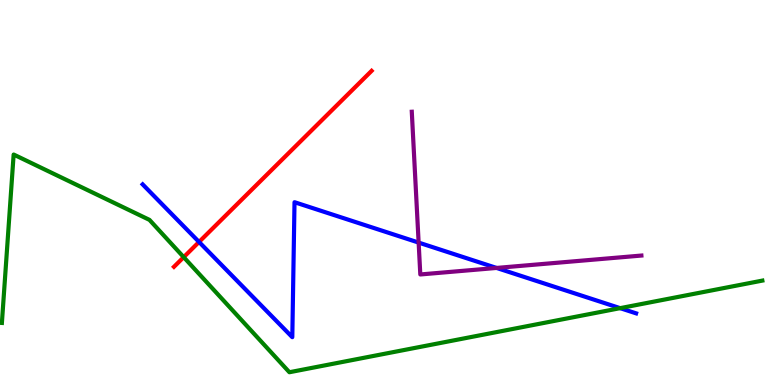[{'lines': ['blue', 'red'], 'intersections': [{'x': 2.57, 'y': 3.72}]}, {'lines': ['green', 'red'], 'intersections': [{'x': 2.37, 'y': 3.32}]}, {'lines': ['purple', 'red'], 'intersections': []}, {'lines': ['blue', 'green'], 'intersections': [{'x': 8.0, 'y': 2.0}]}, {'lines': ['blue', 'purple'], 'intersections': [{'x': 5.4, 'y': 3.7}, {'x': 6.41, 'y': 3.04}]}, {'lines': ['green', 'purple'], 'intersections': []}]